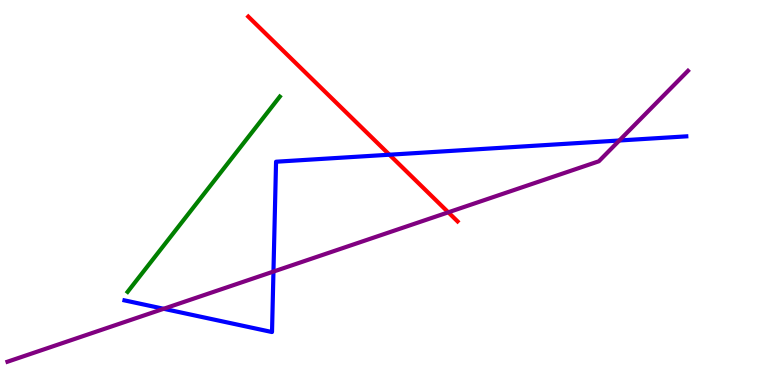[{'lines': ['blue', 'red'], 'intersections': [{'x': 5.02, 'y': 5.98}]}, {'lines': ['green', 'red'], 'intersections': []}, {'lines': ['purple', 'red'], 'intersections': [{'x': 5.78, 'y': 4.49}]}, {'lines': ['blue', 'green'], 'intersections': []}, {'lines': ['blue', 'purple'], 'intersections': [{'x': 2.11, 'y': 1.98}, {'x': 3.53, 'y': 2.95}, {'x': 7.99, 'y': 6.35}]}, {'lines': ['green', 'purple'], 'intersections': []}]